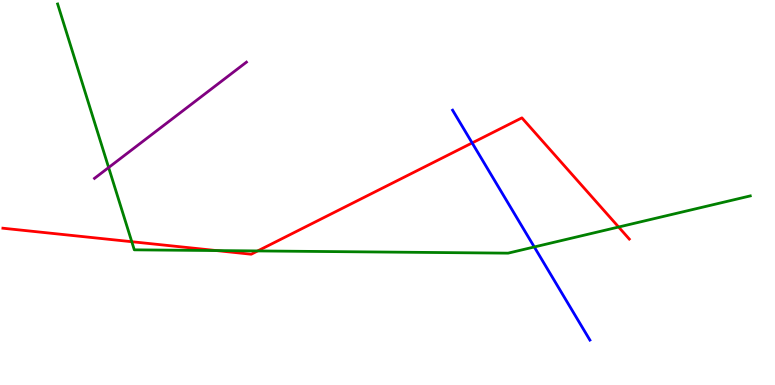[{'lines': ['blue', 'red'], 'intersections': [{'x': 6.09, 'y': 6.29}]}, {'lines': ['green', 'red'], 'intersections': [{'x': 1.7, 'y': 3.72}, {'x': 2.79, 'y': 3.49}, {'x': 3.33, 'y': 3.48}, {'x': 7.98, 'y': 4.1}]}, {'lines': ['purple', 'red'], 'intersections': []}, {'lines': ['blue', 'green'], 'intersections': [{'x': 6.89, 'y': 3.59}]}, {'lines': ['blue', 'purple'], 'intersections': []}, {'lines': ['green', 'purple'], 'intersections': [{'x': 1.4, 'y': 5.65}]}]